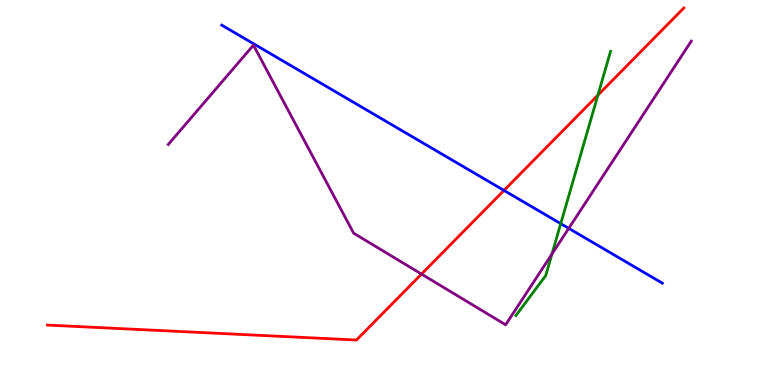[{'lines': ['blue', 'red'], 'intersections': [{'x': 6.5, 'y': 5.05}]}, {'lines': ['green', 'red'], 'intersections': [{'x': 7.71, 'y': 7.53}]}, {'lines': ['purple', 'red'], 'intersections': [{'x': 5.44, 'y': 2.88}]}, {'lines': ['blue', 'green'], 'intersections': [{'x': 7.24, 'y': 4.19}]}, {'lines': ['blue', 'purple'], 'intersections': [{'x': 7.34, 'y': 4.07}]}, {'lines': ['green', 'purple'], 'intersections': [{'x': 7.12, 'y': 3.4}]}]